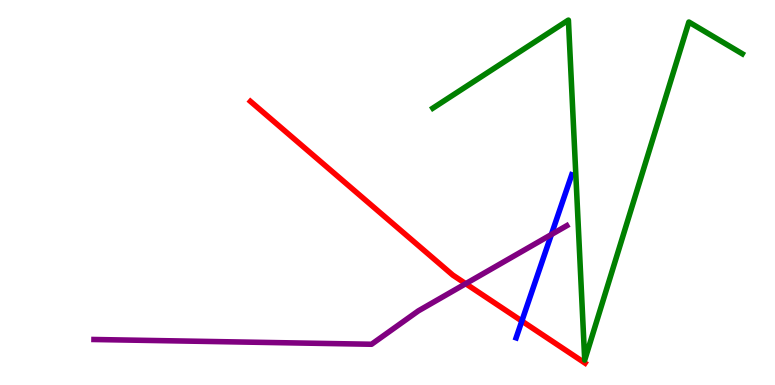[{'lines': ['blue', 'red'], 'intersections': [{'x': 6.73, 'y': 1.66}]}, {'lines': ['green', 'red'], 'intersections': []}, {'lines': ['purple', 'red'], 'intersections': [{'x': 6.01, 'y': 2.63}]}, {'lines': ['blue', 'green'], 'intersections': []}, {'lines': ['blue', 'purple'], 'intersections': [{'x': 7.11, 'y': 3.91}]}, {'lines': ['green', 'purple'], 'intersections': []}]